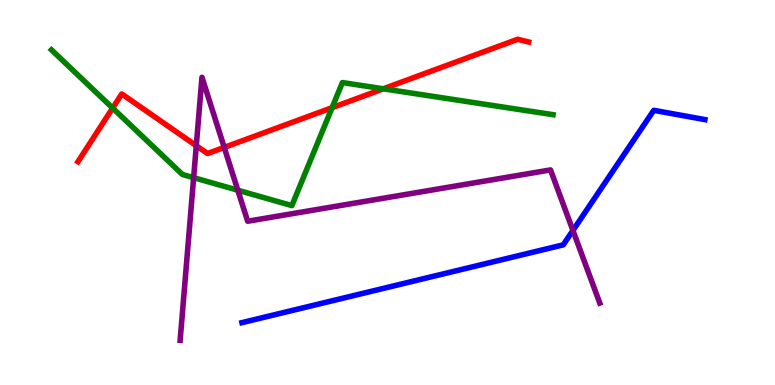[{'lines': ['blue', 'red'], 'intersections': []}, {'lines': ['green', 'red'], 'intersections': [{'x': 1.45, 'y': 7.19}, {'x': 4.29, 'y': 7.2}, {'x': 4.95, 'y': 7.69}]}, {'lines': ['purple', 'red'], 'intersections': [{'x': 2.53, 'y': 6.22}, {'x': 2.89, 'y': 6.17}]}, {'lines': ['blue', 'green'], 'intersections': []}, {'lines': ['blue', 'purple'], 'intersections': [{'x': 7.39, 'y': 4.01}]}, {'lines': ['green', 'purple'], 'intersections': [{'x': 2.5, 'y': 5.39}, {'x': 3.07, 'y': 5.06}]}]